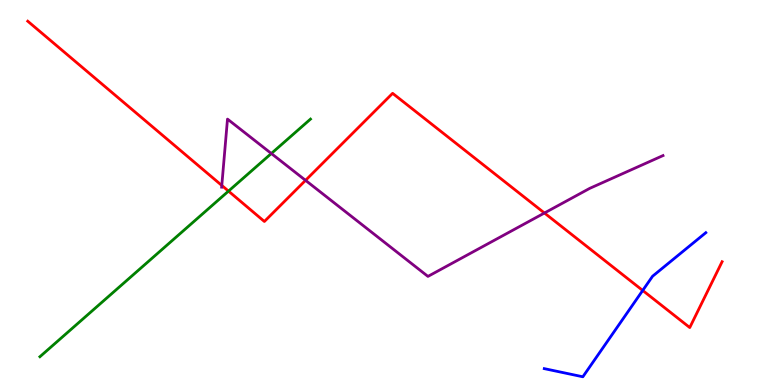[{'lines': ['blue', 'red'], 'intersections': [{'x': 8.29, 'y': 2.46}]}, {'lines': ['green', 'red'], 'intersections': [{'x': 2.95, 'y': 5.04}]}, {'lines': ['purple', 'red'], 'intersections': [{'x': 2.86, 'y': 5.18}, {'x': 3.94, 'y': 5.32}, {'x': 7.03, 'y': 4.47}]}, {'lines': ['blue', 'green'], 'intersections': []}, {'lines': ['blue', 'purple'], 'intersections': []}, {'lines': ['green', 'purple'], 'intersections': [{'x': 3.5, 'y': 6.01}]}]